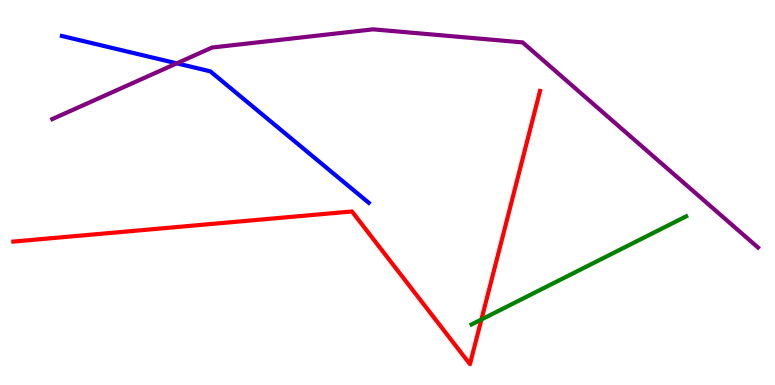[{'lines': ['blue', 'red'], 'intersections': []}, {'lines': ['green', 'red'], 'intersections': [{'x': 6.21, 'y': 1.7}]}, {'lines': ['purple', 'red'], 'intersections': []}, {'lines': ['blue', 'green'], 'intersections': []}, {'lines': ['blue', 'purple'], 'intersections': [{'x': 2.28, 'y': 8.35}]}, {'lines': ['green', 'purple'], 'intersections': []}]